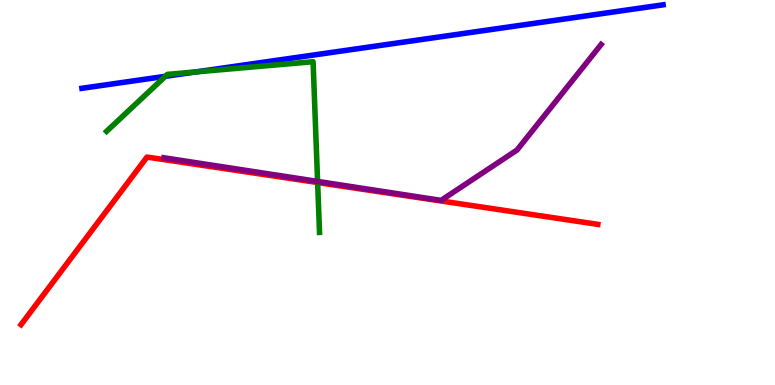[{'lines': ['blue', 'red'], 'intersections': []}, {'lines': ['green', 'red'], 'intersections': [{'x': 4.1, 'y': 5.26}]}, {'lines': ['purple', 'red'], 'intersections': []}, {'lines': ['blue', 'green'], 'intersections': [{'x': 2.13, 'y': 8.02}, {'x': 2.53, 'y': 8.13}]}, {'lines': ['blue', 'purple'], 'intersections': []}, {'lines': ['green', 'purple'], 'intersections': [{'x': 4.1, 'y': 5.29}]}]